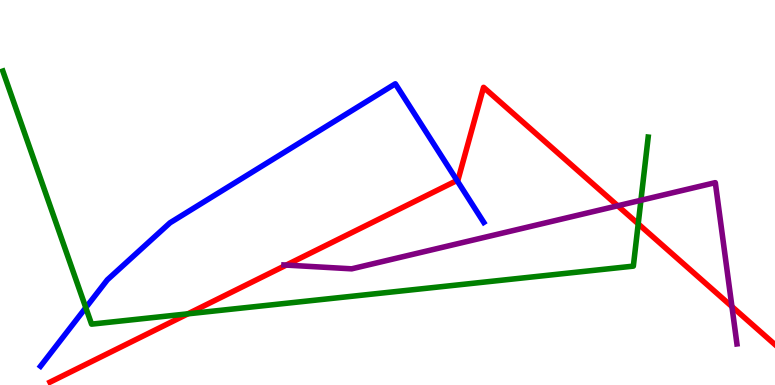[{'lines': ['blue', 'red'], 'intersections': [{'x': 5.9, 'y': 5.31}]}, {'lines': ['green', 'red'], 'intersections': [{'x': 2.42, 'y': 1.85}, {'x': 8.24, 'y': 4.19}]}, {'lines': ['purple', 'red'], 'intersections': [{'x': 3.69, 'y': 3.11}, {'x': 7.97, 'y': 4.66}, {'x': 9.44, 'y': 2.04}]}, {'lines': ['blue', 'green'], 'intersections': [{'x': 1.11, 'y': 2.01}]}, {'lines': ['blue', 'purple'], 'intersections': []}, {'lines': ['green', 'purple'], 'intersections': [{'x': 8.27, 'y': 4.8}]}]